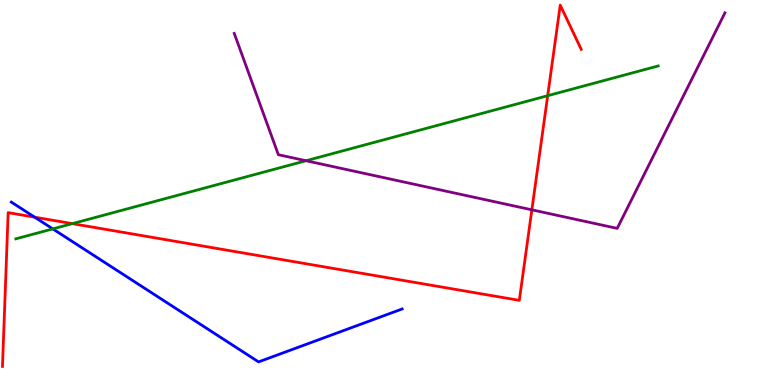[{'lines': ['blue', 'red'], 'intersections': [{'x': 0.447, 'y': 4.36}]}, {'lines': ['green', 'red'], 'intersections': [{'x': 0.933, 'y': 4.19}, {'x': 7.07, 'y': 7.51}]}, {'lines': ['purple', 'red'], 'intersections': [{'x': 6.86, 'y': 4.55}]}, {'lines': ['blue', 'green'], 'intersections': [{'x': 0.681, 'y': 4.05}]}, {'lines': ['blue', 'purple'], 'intersections': []}, {'lines': ['green', 'purple'], 'intersections': [{'x': 3.95, 'y': 5.83}]}]